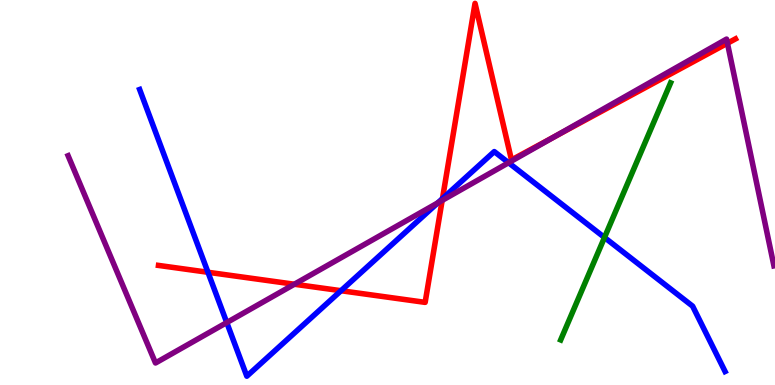[{'lines': ['blue', 'red'], 'intersections': [{'x': 2.68, 'y': 2.93}, {'x': 4.4, 'y': 2.45}, {'x': 5.71, 'y': 4.84}]}, {'lines': ['green', 'red'], 'intersections': []}, {'lines': ['purple', 'red'], 'intersections': [{'x': 3.8, 'y': 2.62}, {'x': 5.71, 'y': 4.79}, {'x': 7.15, 'y': 6.45}, {'x': 9.39, 'y': 8.88}]}, {'lines': ['blue', 'green'], 'intersections': [{'x': 7.8, 'y': 3.83}]}, {'lines': ['blue', 'purple'], 'intersections': [{'x': 2.93, 'y': 1.62}, {'x': 5.65, 'y': 4.73}, {'x': 6.56, 'y': 5.77}]}, {'lines': ['green', 'purple'], 'intersections': []}]